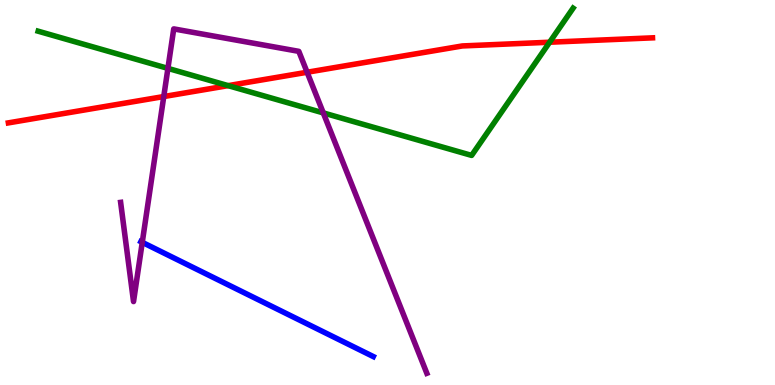[{'lines': ['blue', 'red'], 'intersections': []}, {'lines': ['green', 'red'], 'intersections': [{'x': 2.94, 'y': 7.78}, {'x': 7.09, 'y': 8.9}]}, {'lines': ['purple', 'red'], 'intersections': [{'x': 2.11, 'y': 7.49}, {'x': 3.96, 'y': 8.12}]}, {'lines': ['blue', 'green'], 'intersections': []}, {'lines': ['blue', 'purple'], 'intersections': [{'x': 1.84, 'y': 3.71}]}, {'lines': ['green', 'purple'], 'intersections': [{'x': 2.17, 'y': 8.22}, {'x': 4.17, 'y': 7.07}]}]